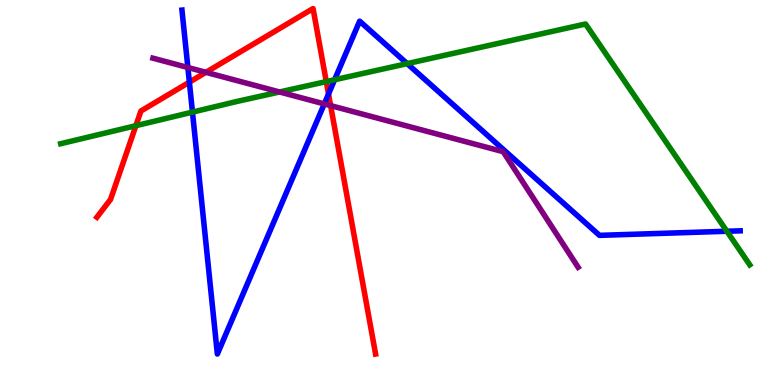[{'lines': ['blue', 'red'], 'intersections': [{'x': 2.44, 'y': 7.87}, {'x': 4.24, 'y': 7.56}]}, {'lines': ['green', 'red'], 'intersections': [{'x': 1.75, 'y': 6.74}, {'x': 4.21, 'y': 7.88}]}, {'lines': ['purple', 'red'], 'intersections': [{'x': 2.66, 'y': 8.12}, {'x': 4.27, 'y': 7.26}]}, {'lines': ['blue', 'green'], 'intersections': [{'x': 2.48, 'y': 7.09}, {'x': 4.32, 'y': 7.93}, {'x': 5.25, 'y': 8.35}, {'x': 9.38, 'y': 3.99}]}, {'lines': ['blue', 'purple'], 'intersections': [{'x': 2.42, 'y': 8.25}, {'x': 4.18, 'y': 7.3}]}, {'lines': ['green', 'purple'], 'intersections': [{'x': 3.61, 'y': 7.61}]}]